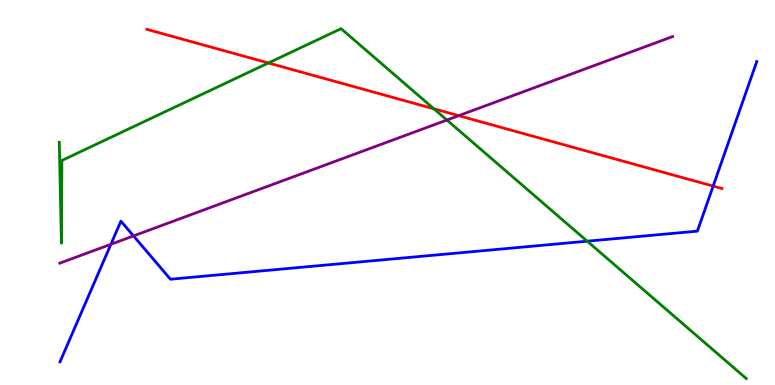[{'lines': ['blue', 'red'], 'intersections': [{'x': 9.2, 'y': 5.17}]}, {'lines': ['green', 'red'], 'intersections': [{'x': 3.46, 'y': 8.36}, {'x': 5.6, 'y': 7.17}]}, {'lines': ['purple', 'red'], 'intersections': [{'x': 5.92, 'y': 7.0}]}, {'lines': ['blue', 'green'], 'intersections': [{'x': 7.58, 'y': 3.74}]}, {'lines': ['blue', 'purple'], 'intersections': [{'x': 1.43, 'y': 3.66}, {'x': 1.72, 'y': 3.87}]}, {'lines': ['green', 'purple'], 'intersections': [{'x': 5.77, 'y': 6.88}]}]